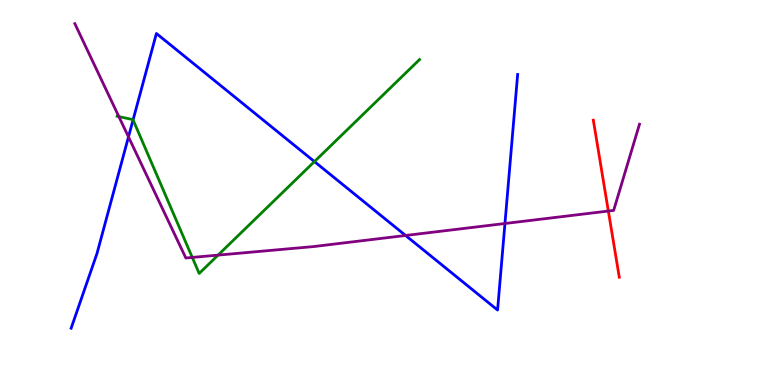[{'lines': ['blue', 'red'], 'intersections': []}, {'lines': ['green', 'red'], 'intersections': []}, {'lines': ['purple', 'red'], 'intersections': [{'x': 7.85, 'y': 4.52}]}, {'lines': ['blue', 'green'], 'intersections': [{'x': 1.72, 'y': 6.89}, {'x': 4.06, 'y': 5.8}]}, {'lines': ['blue', 'purple'], 'intersections': [{'x': 1.66, 'y': 6.44}, {'x': 5.23, 'y': 3.88}, {'x': 6.52, 'y': 4.19}]}, {'lines': ['green', 'purple'], 'intersections': [{'x': 1.53, 'y': 6.97}, {'x': 2.48, 'y': 3.31}, {'x': 2.81, 'y': 3.37}]}]